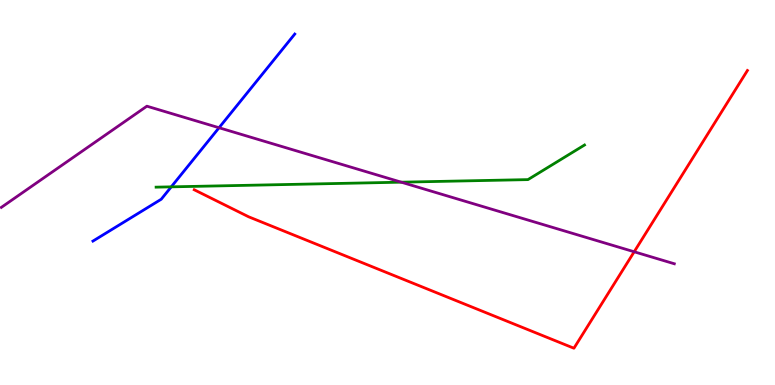[{'lines': ['blue', 'red'], 'intersections': []}, {'lines': ['green', 'red'], 'intersections': []}, {'lines': ['purple', 'red'], 'intersections': [{'x': 8.18, 'y': 3.46}]}, {'lines': ['blue', 'green'], 'intersections': [{'x': 2.21, 'y': 5.15}]}, {'lines': ['blue', 'purple'], 'intersections': [{'x': 2.83, 'y': 6.68}]}, {'lines': ['green', 'purple'], 'intersections': [{'x': 5.18, 'y': 5.27}]}]